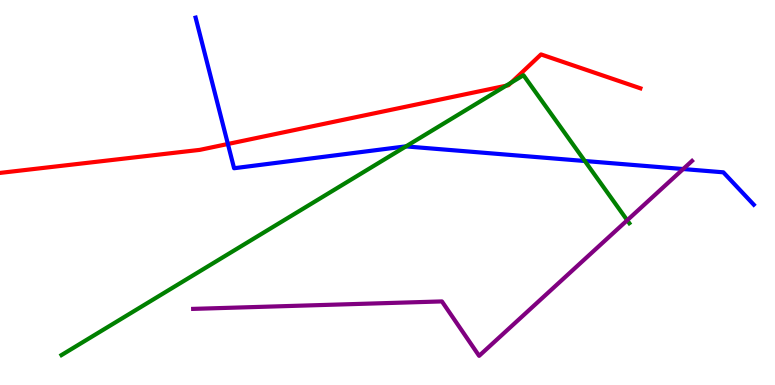[{'lines': ['blue', 'red'], 'intersections': [{'x': 2.94, 'y': 6.26}]}, {'lines': ['green', 'red'], 'intersections': [{'x': 6.53, 'y': 7.77}, {'x': 6.6, 'y': 7.85}]}, {'lines': ['purple', 'red'], 'intersections': []}, {'lines': ['blue', 'green'], 'intersections': [{'x': 5.24, 'y': 6.2}, {'x': 7.55, 'y': 5.82}]}, {'lines': ['blue', 'purple'], 'intersections': [{'x': 8.82, 'y': 5.61}]}, {'lines': ['green', 'purple'], 'intersections': [{'x': 8.09, 'y': 4.28}]}]